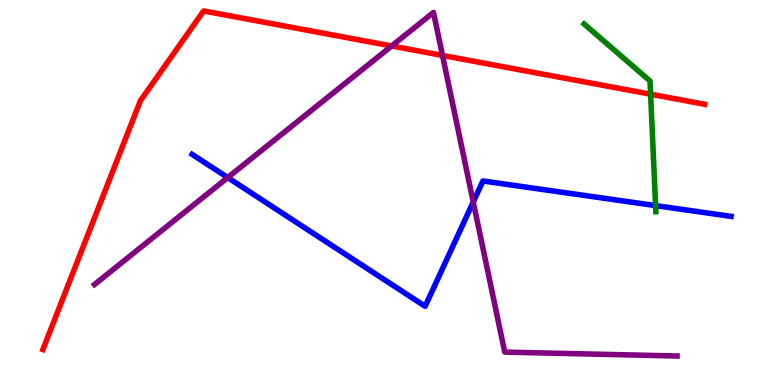[{'lines': ['blue', 'red'], 'intersections': []}, {'lines': ['green', 'red'], 'intersections': [{'x': 8.39, 'y': 7.55}]}, {'lines': ['purple', 'red'], 'intersections': [{'x': 5.05, 'y': 8.81}, {'x': 5.71, 'y': 8.56}]}, {'lines': ['blue', 'green'], 'intersections': [{'x': 8.46, 'y': 4.66}]}, {'lines': ['blue', 'purple'], 'intersections': [{'x': 2.94, 'y': 5.39}, {'x': 6.11, 'y': 4.75}]}, {'lines': ['green', 'purple'], 'intersections': []}]